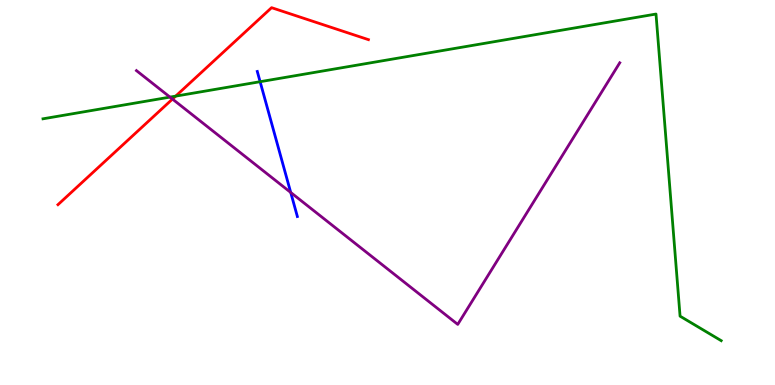[{'lines': ['blue', 'red'], 'intersections': []}, {'lines': ['green', 'red'], 'intersections': [{'x': 2.27, 'y': 7.5}]}, {'lines': ['purple', 'red'], 'intersections': [{'x': 2.23, 'y': 7.43}]}, {'lines': ['blue', 'green'], 'intersections': [{'x': 3.36, 'y': 7.88}]}, {'lines': ['blue', 'purple'], 'intersections': [{'x': 3.75, 'y': 5.0}]}, {'lines': ['green', 'purple'], 'intersections': [{'x': 2.19, 'y': 7.48}]}]